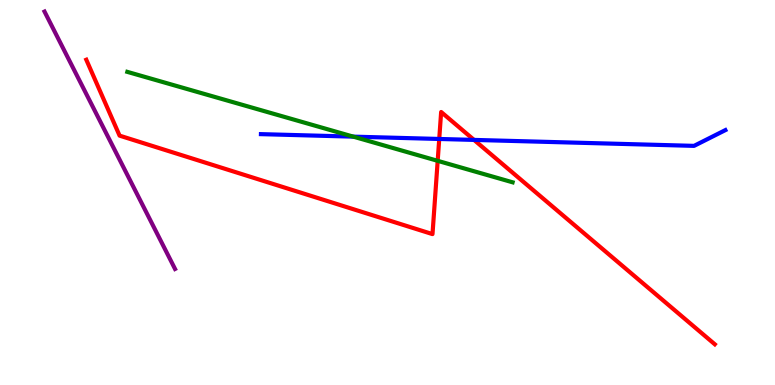[{'lines': ['blue', 'red'], 'intersections': [{'x': 5.67, 'y': 6.39}, {'x': 6.12, 'y': 6.37}]}, {'lines': ['green', 'red'], 'intersections': [{'x': 5.65, 'y': 5.82}]}, {'lines': ['purple', 'red'], 'intersections': []}, {'lines': ['blue', 'green'], 'intersections': [{'x': 4.56, 'y': 6.45}]}, {'lines': ['blue', 'purple'], 'intersections': []}, {'lines': ['green', 'purple'], 'intersections': []}]